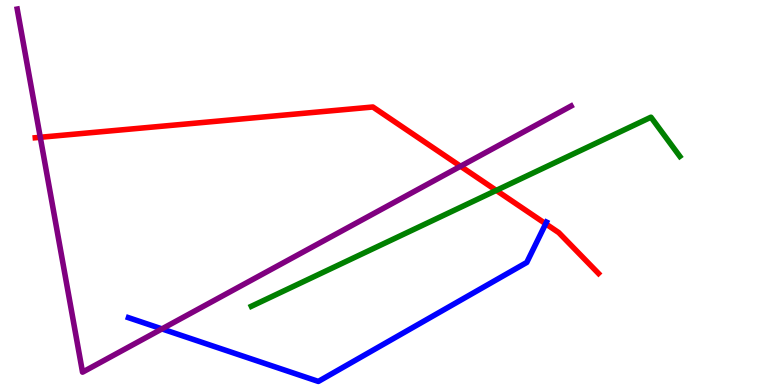[{'lines': ['blue', 'red'], 'intersections': [{'x': 7.04, 'y': 4.19}]}, {'lines': ['green', 'red'], 'intersections': [{'x': 6.4, 'y': 5.05}]}, {'lines': ['purple', 'red'], 'intersections': [{'x': 0.52, 'y': 6.43}, {'x': 5.94, 'y': 5.68}]}, {'lines': ['blue', 'green'], 'intersections': []}, {'lines': ['blue', 'purple'], 'intersections': [{'x': 2.09, 'y': 1.46}]}, {'lines': ['green', 'purple'], 'intersections': []}]